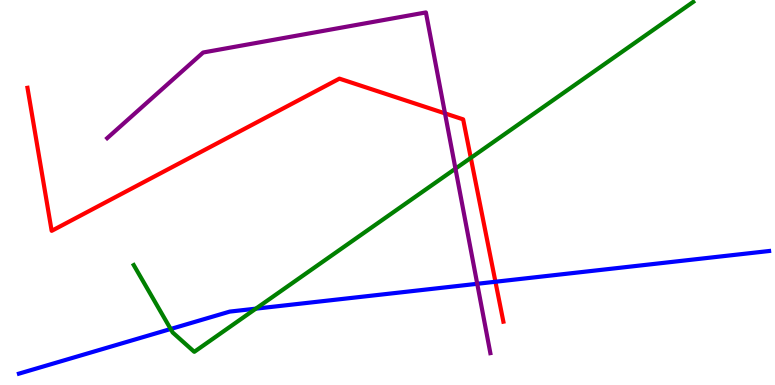[{'lines': ['blue', 'red'], 'intersections': [{'x': 6.39, 'y': 2.68}]}, {'lines': ['green', 'red'], 'intersections': [{'x': 6.07, 'y': 5.9}]}, {'lines': ['purple', 'red'], 'intersections': [{'x': 5.74, 'y': 7.05}]}, {'lines': ['blue', 'green'], 'intersections': [{'x': 2.2, 'y': 1.45}, {'x': 3.3, 'y': 1.98}]}, {'lines': ['blue', 'purple'], 'intersections': [{'x': 6.16, 'y': 2.63}]}, {'lines': ['green', 'purple'], 'intersections': [{'x': 5.88, 'y': 5.62}]}]